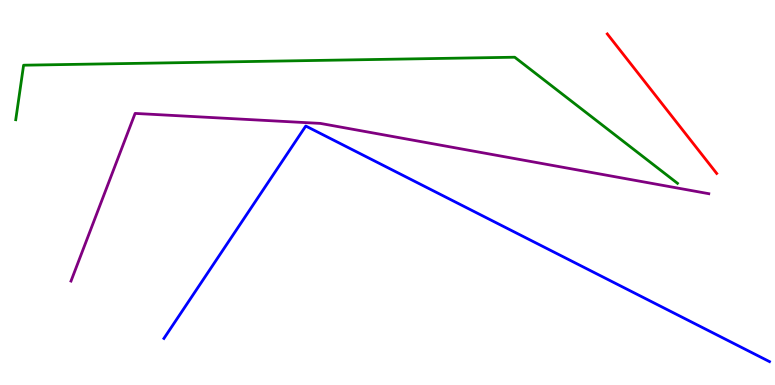[{'lines': ['blue', 'red'], 'intersections': []}, {'lines': ['green', 'red'], 'intersections': []}, {'lines': ['purple', 'red'], 'intersections': []}, {'lines': ['blue', 'green'], 'intersections': []}, {'lines': ['blue', 'purple'], 'intersections': []}, {'lines': ['green', 'purple'], 'intersections': []}]